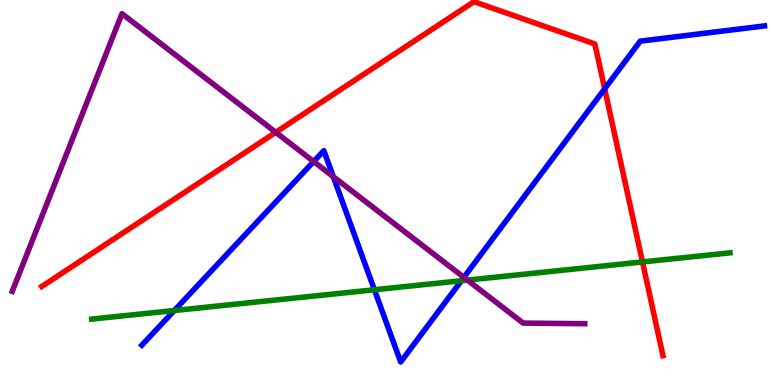[{'lines': ['blue', 'red'], 'intersections': [{'x': 7.8, 'y': 7.69}]}, {'lines': ['green', 'red'], 'intersections': [{'x': 8.29, 'y': 3.2}]}, {'lines': ['purple', 'red'], 'intersections': [{'x': 3.56, 'y': 6.56}]}, {'lines': ['blue', 'green'], 'intersections': [{'x': 2.25, 'y': 1.93}, {'x': 4.83, 'y': 2.47}, {'x': 5.95, 'y': 2.71}]}, {'lines': ['blue', 'purple'], 'intersections': [{'x': 4.05, 'y': 5.8}, {'x': 4.3, 'y': 5.41}, {'x': 5.99, 'y': 2.8}]}, {'lines': ['green', 'purple'], 'intersections': [{'x': 6.03, 'y': 2.72}]}]